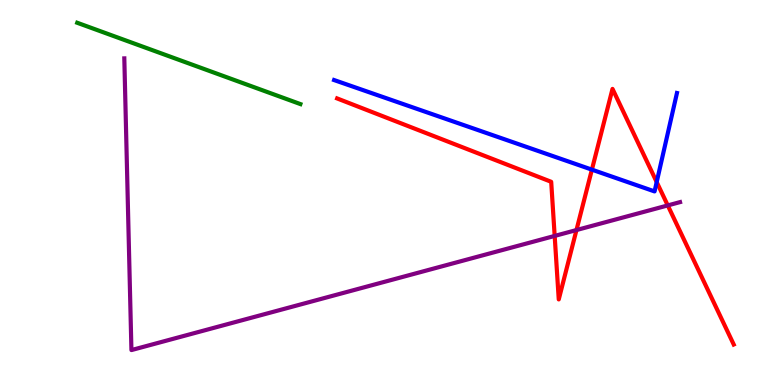[{'lines': ['blue', 'red'], 'intersections': [{'x': 7.64, 'y': 5.59}, {'x': 8.47, 'y': 5.27}]}, {'lines': ['green', 'red'], 'intersections': []}, {'lines': ['purple', 'red'], 'intersections': [{'x': 7.16, 'y': 3.87}, {'x': 7.44, 'y': 4.02}, {'x': 8.62, 'y': 4.66}]}, {'lines': ['blue', 'green'], 'intersections': []}, {'lines': ['blue', 'purple'], 'intersections': []}, {'lines': ['green', 'purple'], 'intersections': []}]